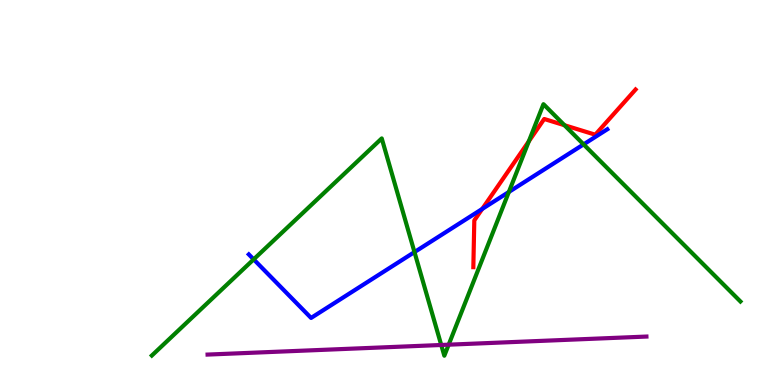[{'lines': ['blue', 'red'], 'intersections': [{'x': 6.22, 'y': 4.57}]}, {'lines': ['green', 'red'], 'intersections': [{'x': 6.82, 'y': 6.33}, {'x': 7.28, 'y': 6.75}]}, {'lines': ['purple', 'red'], 'intersections': []}, {'lines': ['blue', 'green'], 'intersections': [{'x': 3.27, 'y': 3.26}, {'x': 5.35, 'y': 3.45}, {'x': 6.57, 'y': 5.01}, {'x': 7.53, 'y': 6.25}]}, {'lines': ['blue', 'purple'], 'intersections': []}, {'lines': ['green', 'purple'], 'intersections': [{'x': 5.69, 'y': 1.04}, {'x': 5.79, 'y': 1.05}]}]